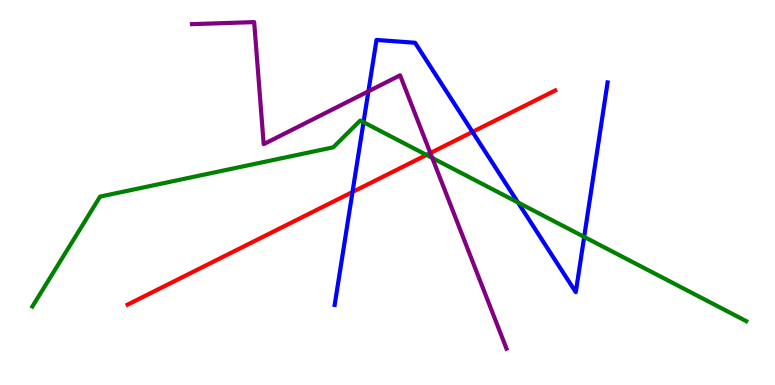[{'lines': ['blue', 'red'], 'intersections': [{'x': 4.55, 'y': 5.01}, {'x': 6.1, 'y': 6.57}]}, {'lines': ['green', 'red'], 'intersections': [{'x': 5.5, 'y': 5.98}]}, {'lines': ['purple', 'red'], 'intersections': [{'x': 5.55, 'y': 6.03}]}, {'lines': ['blue', 'green'], 'intersections': [{'x': 4.69, 'y': 6.83}, {'x': 6.68, 'y': 4.74}, {'x': 7.54, 'y': 3.85}]}, {'lines': ['blue', 'purple'], 'intersections': [{'x': 4.75, 'y': 7.63}]}, {'lines': ['green', 'purple'], 'intersections': [{'x': 5.58, 'y': 5.9}]}]